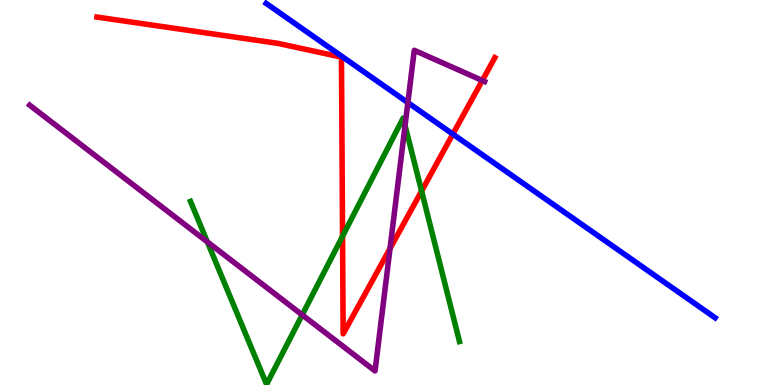[{'lines': ['blue', 'red'], 'intersections': [{'x': 5.84, 'y': 6.52}]}, {'lines': ['green', 'red'], 'intersections': [{'x': 4.42, 'y': 3.86}, {'x': 5.44, 'y': 5.04}]}, {'lines': ['purple', 'red'], 'intersections': [{'x': 5.03, 'y': 3.55}, {'x': 6.22, 'y': 7.91}]}, {'lines': ['blue', 'green'], 'intersections': []}, {'lines': ['blue', 'purple'], 'intersections': [{'x': 5.26, 'y': 7.33}]}, {'lines': ['green', 'purple'], 'intersections': [{'x': 2.68, 'y': 3.72}, {'x': 3.9, 'y': 1.82}, {'x': 5.23, 'y': 6.74}]}]